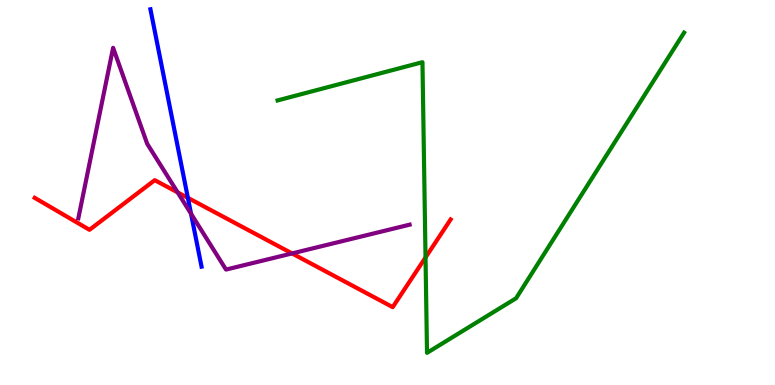[{'lines': ['blue', 'red'], 'intersections': [{'x': 2.42, 'y': 4.86}]}, {'lines': ['green', 'red'], 'intersections': [{'x': 5.49, 'y': 3.31}]}, {'lines': ['purple', 'red'], 'intersections': [{'x': 2.29, 'y': 5.0}, {'x': 3.77, 'y': 3.42}]}, {'lines': ['blue', 'green'], 'intersections': []}, {'lines': ['blue', 'purple'], 'intersections': [{'x': 2.46, 'y': 4.45}]}, {'lines': ['green', 'purple'], 'intersections': []}]